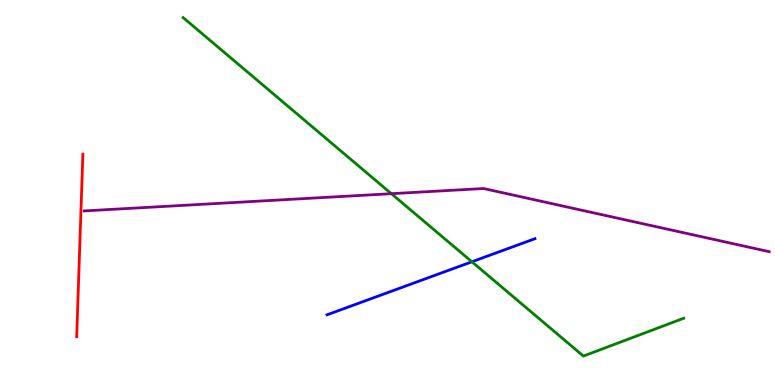[{'lines': ['blue', 'red'], 'intersections': []}, {'lines': ['green', 'red'], 'intersections': []}, {'lines': ['purple', 'red'], 'intersections': []}, {'lines': ['blue', 'green'], 'intersections': [{'x': 6.09, 'y': 3.2}]}, {'lines': ['blue', 'purple'], 'intersections': []}, {'lines': ['green', 'purple'], 'intersections': [{'x': 5.05, 'y': 4.97}]}]